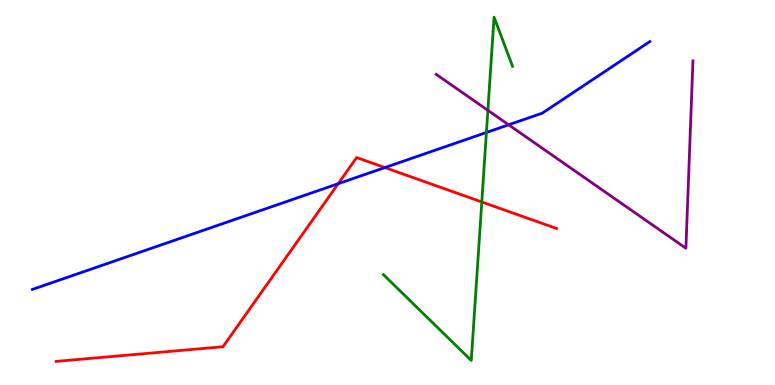[{'lines': ['blue', 'red'], 'intersections': [{'x': 4.36, 'y': 5.23}, {'x': 4.97, 'y': 5.65}]}, {'lines': ['green', 'red'], 'intersections': [{'x': 6.22, 'y': 4.75}]}, {'lines': ['purple', 'red'], 'intersections': []}, {'lines': ['blue', 'green'], 'intersections': [{'x': 6.28, 'y': 6.56}]}, {'lines': ['blue', 'purple'], 'intersections': [{'x': 6.56, 'y': 6.76}]}, {'lines': ['green', 'purple'], 'intersections': [{'x': 6.3, 'y': 7.13}]}]